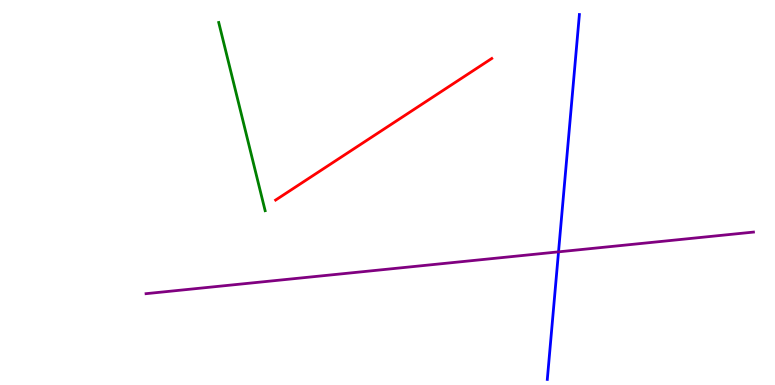[{'lines': ['blue', 'red'], 'intersections': []}, {'lines': ['green', 'red'], 'intersections': []}, {'lines': ['purple', 'red'], 'intersections': []}, {'lines': ['blue', 'green'], 'intersections': []}, {'lines': ['blue', 'purple'], 'intersections': [{'x': 7.21, 'y': 3.46}]}, {'lines': ['green', 'purple'], 'intersections': []}]